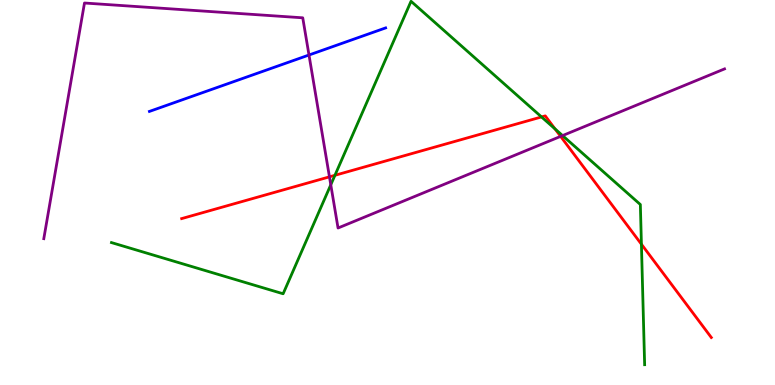[{'lines': ['blue', 'red'], 'intersections': []}, {'lines': ['green', 'red'], 'intersections': [{'x': 4.32, 'y': 5.45}, {'x': 6.99, 'y': 6.96}, {'x': 7.16, 'y': 6.65}, {'x': 8.28, 'y': 3.66}]}, {'lines': ['purple', 'red'], 'intersections': [{'x': 4.25, 'y': 5.41}, {'x': 7.23, 'y': 6.46}]}, {'lines': ['blue', 'green'], 'intersections': []}, {'lines': ['blue', 'purple'], 'intersections': [{'x': 3.99, 'y': 8.57}]}, {'lines': ['green', 'purple'], 'intersections': [{'x': 4.27, 'y': 5.2}, {'x': 7.26, 'y': 6.48}]}]